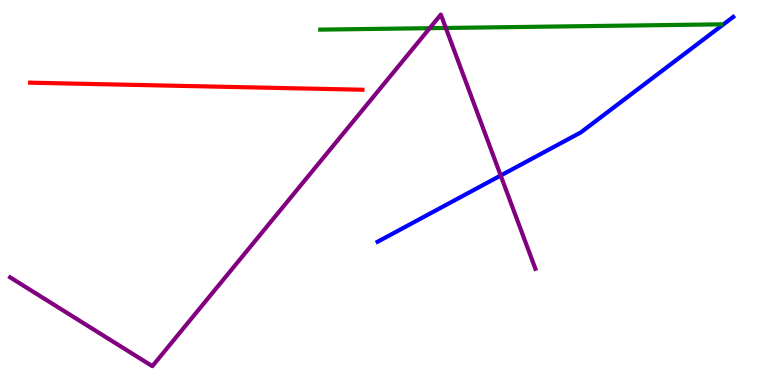[{'lines': ['blue', 'red'], 'intersections': []}, {'lines': ['green', 'red'], 'intersections': []}, {'lines': ['purple', 'red'], 'intersections': []}, {'lines': ['blue', 'green'], 'intersections': []}, {'lines': ['blue', 'purple'], 'intersections': [{'x': 6.46, 'y': 5.44}]}, {'lines': ['green', 'purple'], 'intersections': [{'x': 5.54, 'y': 9.27}, {'x': 5.75, 'y': 9.27}]}]